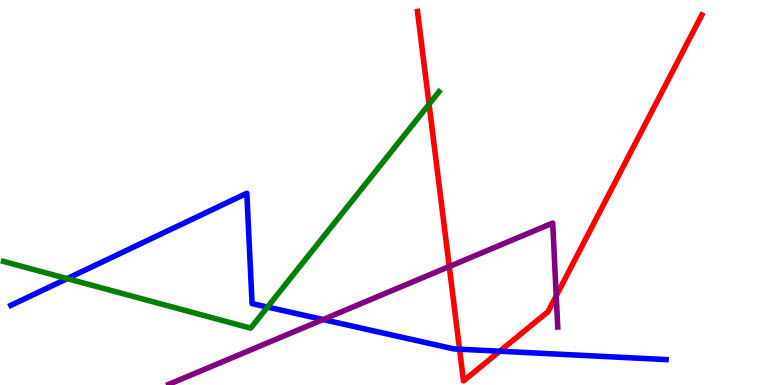[{'lines': ['blue', 'red'], 'intersections': [{'x': 5.93, 'y': 0.93}, {'x': 6.45, 'y': 0.877}]}, {'lines': ['green', 'red'], 'intersections': [{'x': 5.54, 'y': 7.29}]}, {'lines': ['purple', 'red'], 'intersections': [{'x': 5.8, 'y': 3.08}, {'x': 7.18, 'y': 2.32}]}, {'lines': ['blue', 'green'], 'intersections': [{'x': 0.867, 'y': 2.76}, {'x': 3.45, 'y': 2.02}]}, {'lines': ['blue', 'purple'], 'intersections': [{'x': 4.17, 'y': 1.7}]}, {'lines': ['green', 'purple'], 'intersections': []}]